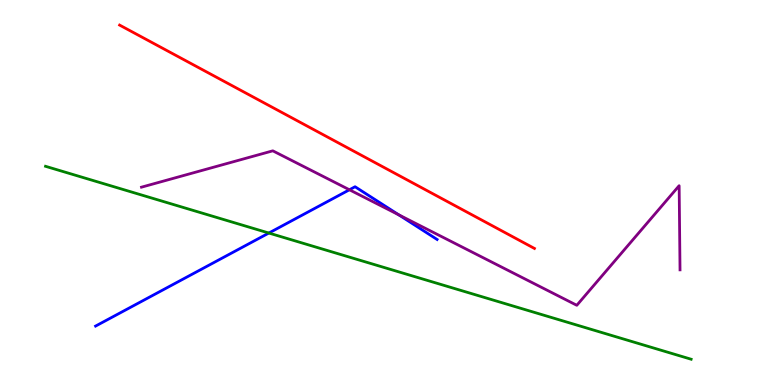[{'lines': ['blue', 'red'], 'intersections': []}, {'lines': ['green', 'red'], 'intersections': []}, {'lines': ['purple', 'red'], 'intersections': []}, {'lines': ['blue', 'green'], 'intersections': [{'x': 3.47, 'y': 3.95}]}, {'lines': ['blue', 'purple'], 'intersections': [{'x': 4.51, 'y': 5.07}, {'x': 5.15, 'y': 4.42}]}, {'lines': ['green', 'purple'], 'intersections': []}]